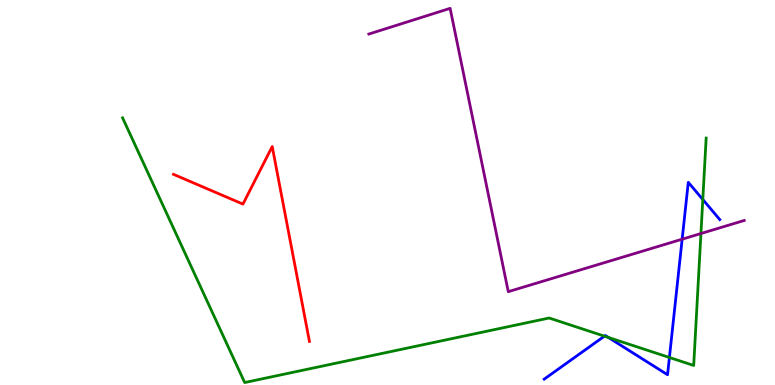[{'lines': ['blue', 'red'], 'intersections': []}, {'lines': ['green', 'red'], 'intersections': []}, {'lines': ['purple', 'red'], 'intersections': []}, {'lines': ['blue', 'green'], 'intersections': [{'x': 7.8, 'y': 1.27}, {'x': 7.85, 'y': 1.24}, {'x': 8.64, 'y': 0.715}, {'x': 9.07, 'y': 4.82}]}, {'lines': ['blue', 'purple'], 'intersections': [{'x': 8.8, 'y': 3.79}]}, {'lines': ['green', 'purple'], 'intersections': [{'x': 9.04, 'y': 3.93}]}]